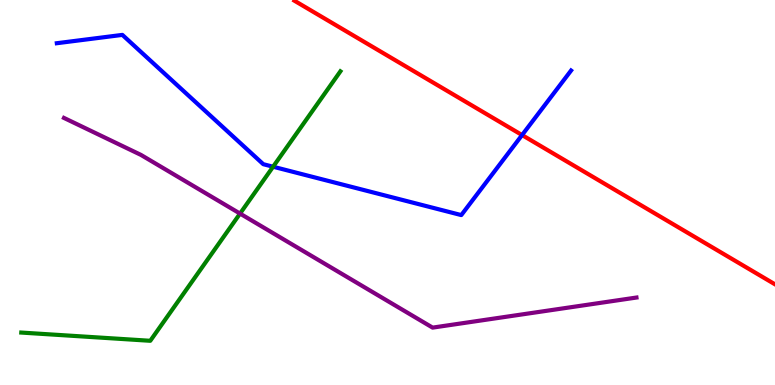[{'lines': ['blue', 'red'], 'intersections': [{'x': 6.74, 'y': 6.49}]}, {'lines': ['green', 'red'], 'intersections': []}, {'lines': ['purple', 'red'], 'intersections': []}, {'lines': ['blue', 'green'], 'intersections': [{'x': 3.52, 'y': 5.67}]}, {'lines': ['blue', 'purple'], 'intersections': []}, {'lines': ['green', 'purple'], 'intersections': [{'x': 3.1, 'y': 4.45}]}]